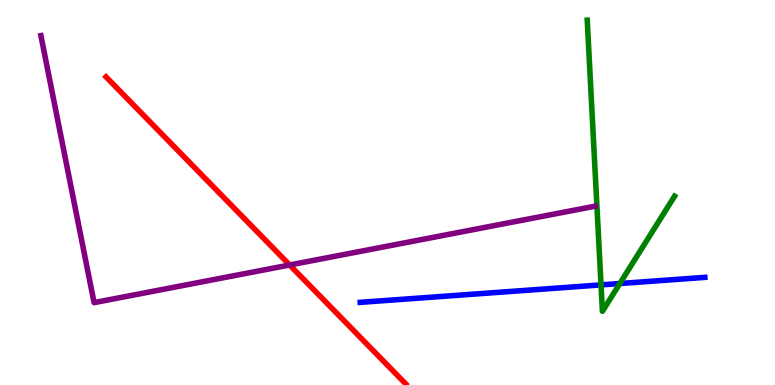[{'lines': ['blue', 'red'], 'intersections': []}, {'lines': ['green', 'red'], 'intersections': []}, {'lines': ['purple', 'red'], 'intersections': [{'x': 3.74, 'y': 3.12}]}, {'lines': ['blue', 'green'], 'intersections': [{'x': 7.76, 'y': 2.6}, {'x': 8.0, 'y': 2.64}]}, {'lines': ['blue', 'purple'], 'intersections': []}, {'lines': ['green', 'purple'], 'intersections': []}]